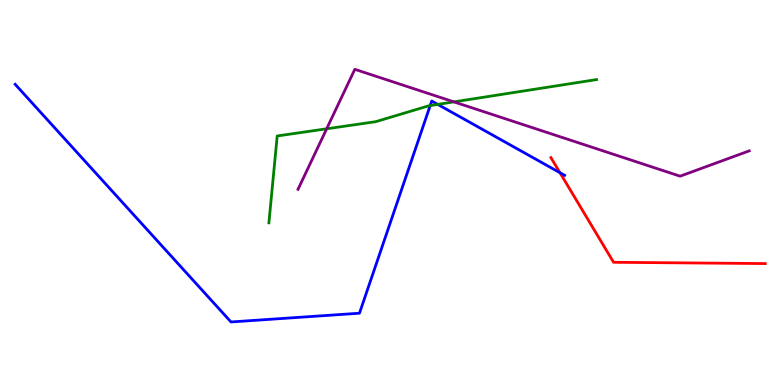[{'lines': ['blue', 'red'], 'intersections': [{'x': 7.23, 'y': 5.51}]}, {'lines': ['green', 'red'], 'intersections': []}, {'lines': ['purple', 'red'], 'intersections': []}, {'lines': ['blue', 'green'], 'intersections': [{'x': 5.55, 'y': 7.26}, {'x': 5.65, 'y': 7.29}]}, {'lines': ['blue', 'purple'], 'intersections': []}, {'lines': ['green', 'purple'], 'intersections': [{'x': 4.22, 'y': 6.65}, {'x': 5.86, 'y': 7.35}]}]